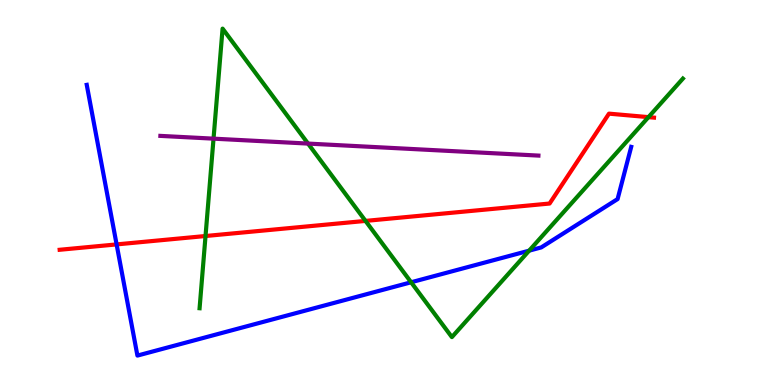[{'lines': ['blue', 'red'], 'intersections': [{'x': 1.5, 'y': 3.65}]}, {'lines': ['green', 'red'], 'intersections': [{'x': 2.65, 'y': 3.87}, {'x': 4.72, 'y': 4.26}, {'x': 8.37, 'y': 6.96}]}, {'lines': ['purple', 'red'], 'intersections': []}, {'lines': ['blue', 'green'], 'intersections': [{'x': 5.3, 'y': 2.67}, {'x': 6.83, 'y': 3.49}]}, {'lines': ['blue', 'purple'], 'intersections': []}, {'lines': ['green', 'purple'], 'intersections': [{'x': 2.76, 'y': 6.4}, {'x': 3.97, 'y': 6.27}]}]